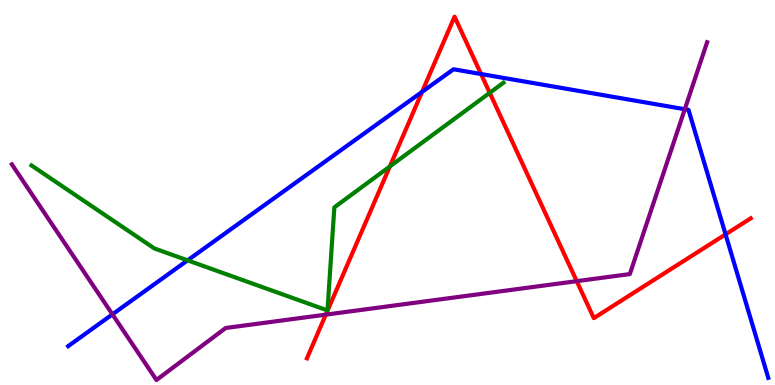[{'lines': ['blue', 'red'], 'intersections': [{'x': 5.45, 'y': 7.61}, {'x': 6.21, 'y': 8.08}, {'x': 9.36, 'y': 3.91}]}, {'lines': ['green', 'red'], 'intersections': [{'x': 5.03, 'y': 5.68}, {'x': 6.32, 'y': 7.59}]}, {'lines': ['purple', 'red'], 'intersections': [{'x': 4.2, 'y': 1.83}, {'x': 7.44, 'y': 2.7}]}, {'lines': ['blue', 'green'], 'intersections': [{'x': 2.42, 'y': 3.24}]}, {'lines': ['blue', 'purple'], 'intersections': [{'x': 1.45, 'y': 1.84}, {'x': 8.84, 'y': 7.16}]}, {'lines': ['green', 'purple'], 'intersections': []}]